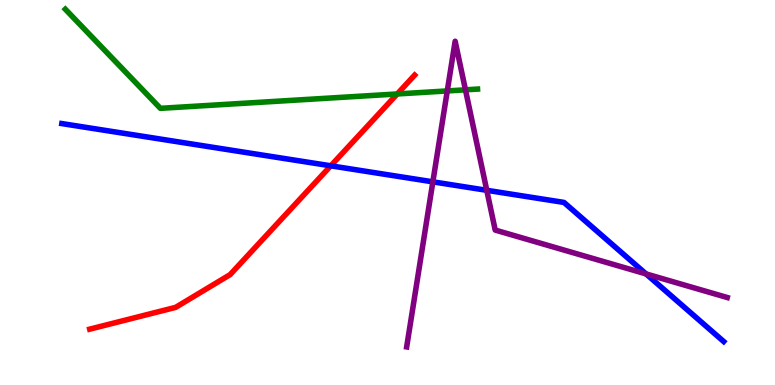[{'lines': ['blue', 'red'], 'intersections': [{'x': 4.27, 'y': 5.69}]}, {'lines': ['green', 'red'], 'intersections': [{'x': 5.13, 'y': 7.56}]}, {'lines': ['purple', 'red'], 'intersections': []}, {'lines': ['blue', 'green'], 'intersections': []}, {'lines': ['blue', 'purple'], 'intersections': [{'x': 5.59, 'y': 5.28}, {'x': 6.28, 'y': 5.06}, {'x': 8.34, 'y': 2.89}]}, {'lines': ['green', 'purple'], 'intersections': [{'x': 5.77, 'y': 7.64}, {'x': 6.01, 'y': 7.67}]}]